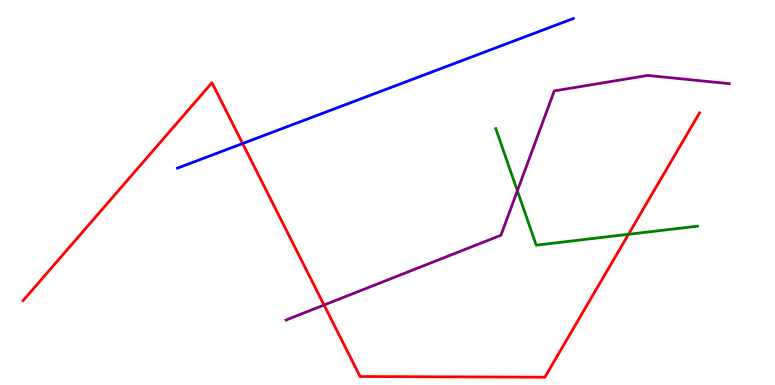[{'lines': ['blue', 'red'], 'intersections': [{'x': 3.13, 'y': 6.27}]}, {'lines': ['green', 'red'], 'intersections': [{'x': 8.11, 'y': 3.91}]}, {'lines': ['purple', 'red'], 'intersections': [{'x': 4.18, 'y': 2.08}]}, {'lines': ['blue', 'green'], 'intersections': []}, {'lines': ['blue', 'purple'], 'intersections': []}, {'lines': ['green', 'purple'], 'intersections': [{'x': 6.68, 'y': 5.04}]}]